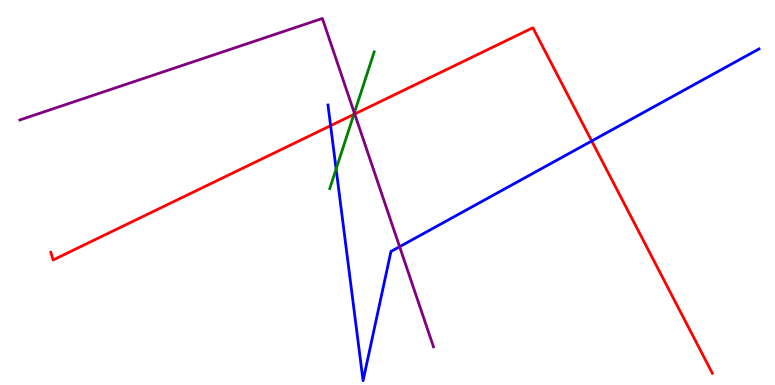[{'lines': ['blue', 'red'], 'intersections': [{'x': 4.27, 'y': 6.74}, {'x': 7.63, 'y': 6.34}]}, {'lines': ['green', 'red'], 'intersections': [{'x': 4.57, 'y': 7.03}]}, {'lines': ['purple', 'red'], 'intersections': [{'x': 4.58, 'y': 7.04}]}, {'lines': ['blue', 'green'], 'intersections': [{'x': 4.34, 'y': 5.61}]}, {'lines': ['blue', 'purple'], 'intersections': [{'x': 5.16, 'y': 3.59}]}, {'lines': ['green', 'purple'], 'intersections': [{'x': 4.57, 'y': 7.07}]}]